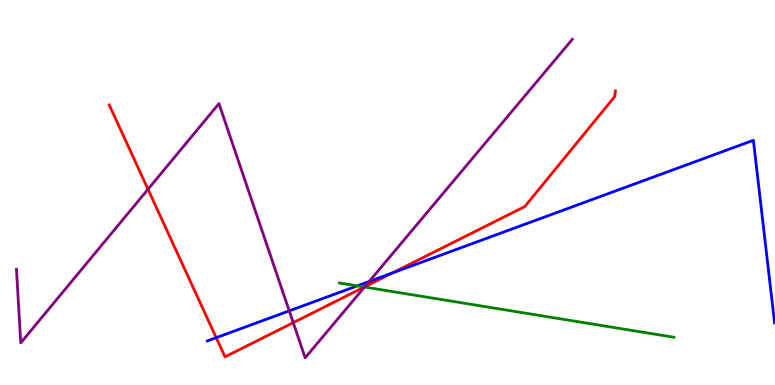[{'lines': ['blue', 'red'], 'intersections': [{'x': 2.79, 'y': 1.23}, {'x': 5.06, 'y': 2.91}]}, {'lines': ['green', 'red'], 'intersections': [{'x': 4.7, 'y': 2.55}]}, {'lines': ['purple', 'red'], 'intersections': [{'x': 1.91, 'y': 5.08}, {'x': 3.78, 'y': 1.62}, {'x': 4.71, 'y': 2.55}]}, {'lines': ['blue', 'green'], 'intersections': [{'x': 4.61, 'y': 2.58}]}, {'lines': ['blue', 'purple'], 'intersections': [{'x': 3.73, 'y': 1.93}, {'x': 4.76, 'y': 2.69}]}, {'lines': ['green', 'purple'], 'intersections': [{'x': 4.7, 'y': 2.54}]}]